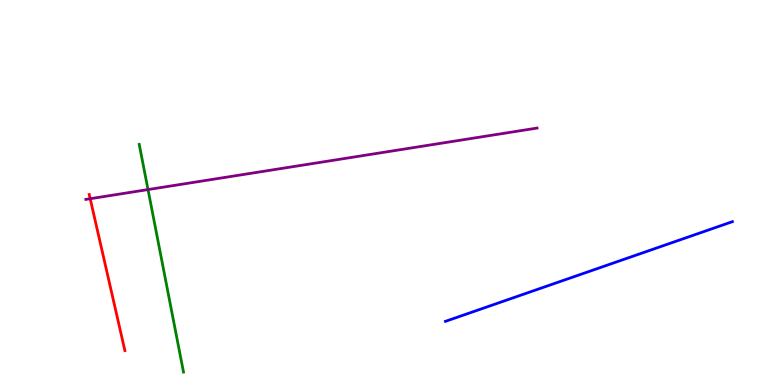[{'lines': ['blue', 'red'], 'intersections': []}, {'lines': ['green', 'red'], 'intersections': []}, {'lines': ['purple', 'red'], 'intersections': [{'x': 1.16, 'y': 4.84}]}, {'lines': ['blue', 'green'], 'intersections': []}, {'lines': ['blue', 'purple'], 'intersections': []}, {'lines': ['green', 'purple'], 'intersections': [{'x': 1.91, 'y': 5.08}]}]